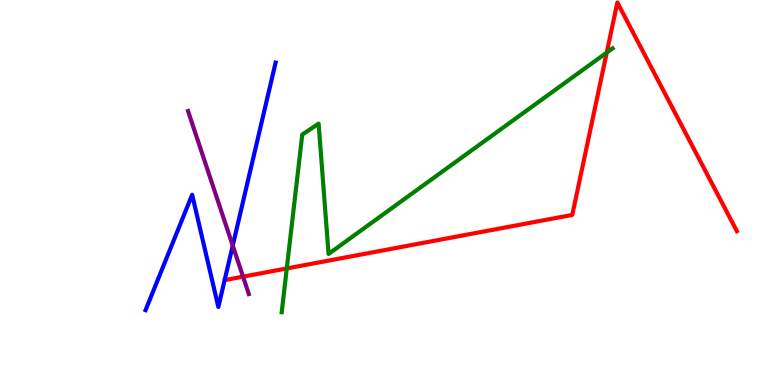[{'lines': ['blue', 'red'], 'intersections': []}, {'lines': ['green', 'red'], 'intersections': [{'x': 3.7, 'y': 3.03}, {'x': 7.83, 'y': 8.63}]}, {'lines': ['purple', 'red'], 'intersections': [{'x': 3.14, 'y': 2.81}]}, {'lines': ['blue', 'green'], 'intersections': []}, {'lines': ['blue', 'purple'], 'intersections': [{'x': 3.0, 'y': 3.62}]}, {'lines': ['green', 'purple'], 'intersections': []}]